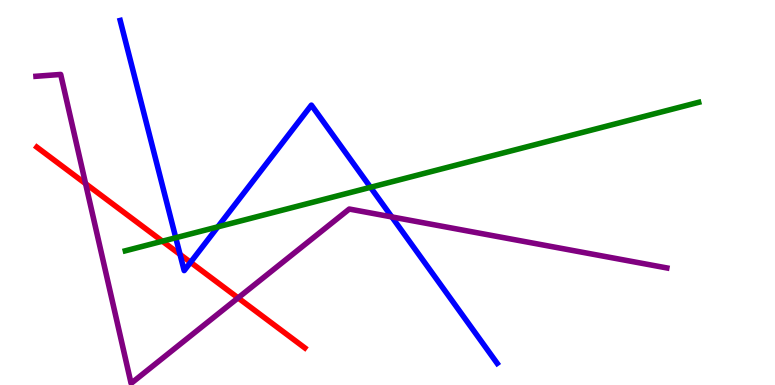[{'lines': ['blue', 'red'], 'intersections': [{'x': 2.32, 'y': 3.39}, {'x': 2.46, 'y': 3.19}]}, {'lines': ['green', 'red'], 'intersections': [{'x': 2.1, 'y': 3.73}]}, {'lines': ['purple', 'red'], 'intersections': [{'x': 1.1, 'y': 5.23}, {'x': 3.07, 'y': 2.26}]}, {'lines': ['blue', 'green'], 'intersections': [{'x': 2.27, 'y': 3.82}, {'x': 2.81, 'y': 4.11}, {'x': 4.78, 'y': 5.13}]}, {'lines': ['blue', 'purple'], 'intersections': [{'x': 5.06, 'y': 4.37}]}, {'lines': ['green', 'purple'], 'intersections': []}]